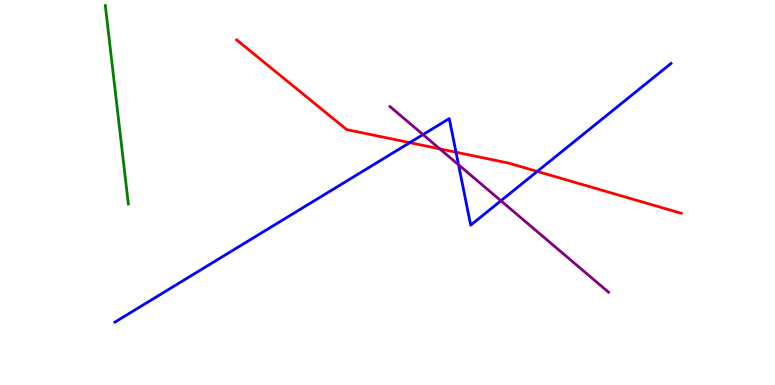[{'lines': ['blue', 'red'], 'intersections': [{'x': 5.29, 'y': 6.3}, {'x': 5.88, 'y': 6.05}, {'x': 6.93, 'y': 5.55}]}, {'lines': ['green', 'red'], 'intersections': []}, {'lines': ['purple', 'red'], 'intersections': [{'x': 5.67, 'y': 6.13}]}, {'lines': ['blue', 'green'], 'intersections': []}, {'lines': ['blue', 'purple'], 'intersections': [{'x': 5.46, 'y': 6.5}, {'x': 5.92, 'y': 5.72}, {'x': 6.46, 'y': 4.79}]}, {'lines': ['green', 'purple'], 'intersections': []}]